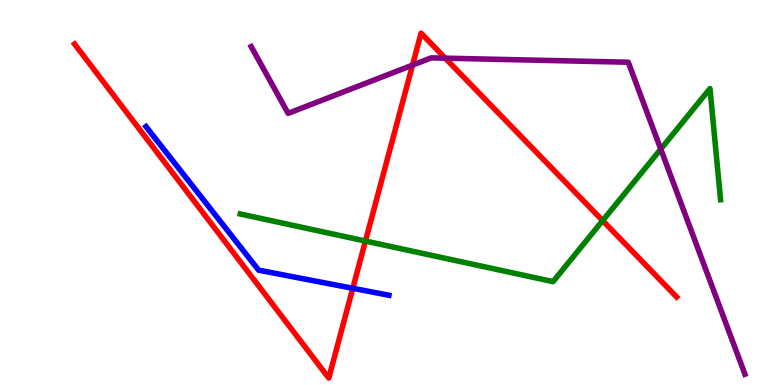[{'lines': ['blue', 'red'], 'intersections': [{'x': 4.55, 'y': 2.51}]}, {'lines': ['green', 'red'], 'intersections': [{'x': 4.72, 'y': 3.74}, {'x': 7.78, 'y': 4.27}]}, {'lines': ['purple', 'red'], 'intersections': [{'x': 5.32, 'y': 8.31}, {'x': 5.75, 'y': 8.49}]}, {'lines': ['blue', 'green'], 'intersections': []}, {'lines': ['blue', 'purple'], 'intersections': []}, {'lines': ['green', 'purple'], 'intersections': [{'x': 8.53, 'y': 6.13}]}]